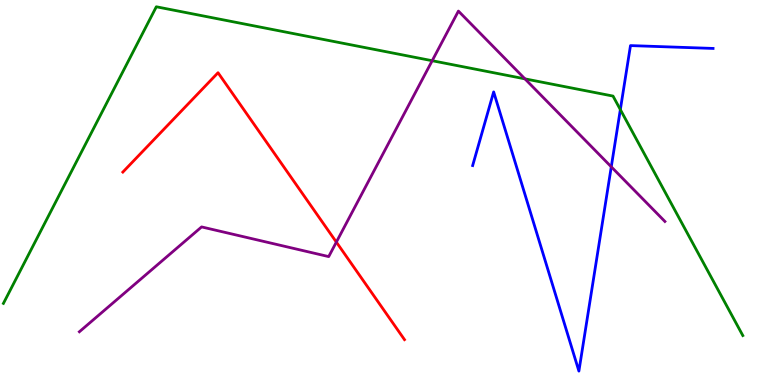[{'lines': ['blue', 'red'], 'intersections': []}, {'lines': ['green', 'red'], 'intersections': []}, {'lines': ['purple', 'red'], 'intersections': [{'x': 4.34, 'y': 3.71}]}, {'lines': ['blue', 'green'], 'intersections': [{'x': 8.0, 'y': 7.15}]}, {'lines': ['blue', 'purple'], 'intersections': [{'x': 7.89, 'y': 5.67}]}, {'lines': ['green', 'purple'], 'intersections': [{'x': 5.58, 'y': 8.42}, {'x': 6.77, 'y': 7.95}]}]